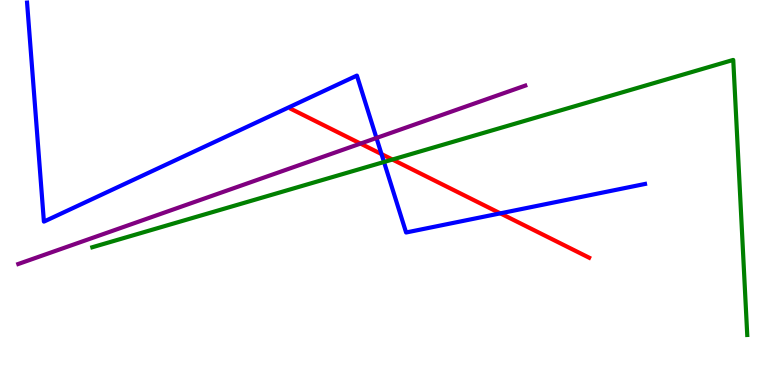[{'lines': ['blue', 'red'], 'intersections': [{'x': 4.92, 'y': 6.0}, {'x': 6.46, 'y': 4.46}]}, {'lines': ['green', 'red'], 'intersections': [{'x': 5.06, 'y': 5.86}]}, {'lines': ['purple', 'red'], 'intersections': [{'x': 4.65, 'y': 6.27}]}, {'lines': ['blue', 'green'], 'intersections': [{'x': 4.95, 'y': 5.79}]}, {'lines': ['blue', 'purple'], 'intersections': [{'x': 4.86, 'y': 6.42}]}, {'lines': ['green', 'purple'], 'intersections': []}]